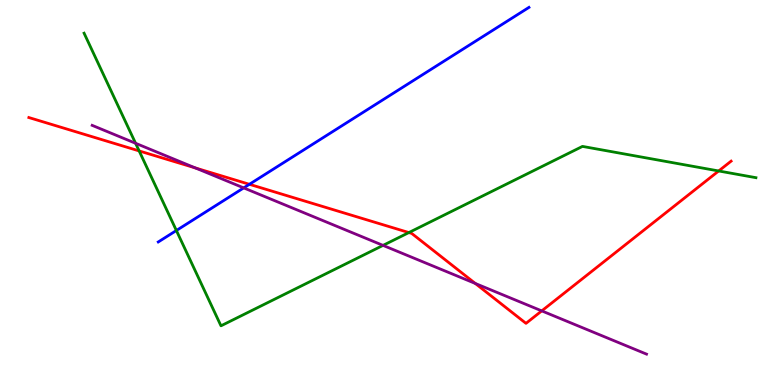[{'lines': ['blue', 'red'], 'intersections': [{'x': 3.22, 'y': 5.21}]}, {'lines': ['green', 'red'], 'intersections': [{'x': 1.8, 'y': 6.08}, {'x': 5.28, 'y': 3.96}, {'x': 9.27, 'y': 5.56}]}, {'lines': ['purple', 'red'], 'intersections': [{'x': 2.52, 'y': 5.64}, {'x': 6.13, 'y': 2.64}, {'x': 6.99, 'y': 1.93}]}, {'lines': ['blue', 'green'], 'intersections': [{'x': 2.28, 'y': 4.01}]}, {'lines': ['blue', 'purple'], 'intersections': [{'x': 3.14, 'y': 5.12}]}, {'lines': ['green', 'purple'], 'intersections': [{'x': 1.75, 'y': 6.28}, {'x': 4.94, 'y': 3.63}]}]